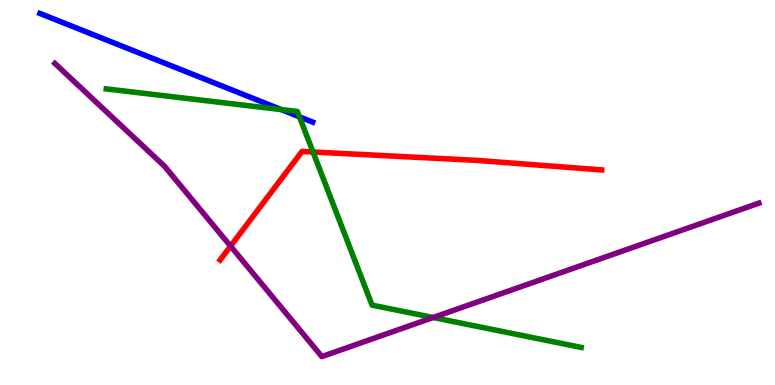[{'lines': ['blue', 'red'], 'intersections': []}, {'lines': ['green', 'red'], 'intersections': [{'x': 4.04, 'y': 6.05}]}, {'lines': ['purple', 'red'], 'intersections': [{'x': 2.97, 'y': 3.61}]}, {'lines': ['blue', 'green'], 'intersections': [{'x': 3.63, 'y': 7.15}, {'x': 3.86, 'y': 6.97}]}, {'lines': ['blue', 'purple'], 'intersections': []}, {'lines': ['green', 'purple'], 'intersections': [{'x': 5.59, 'y': 1.75}]}]